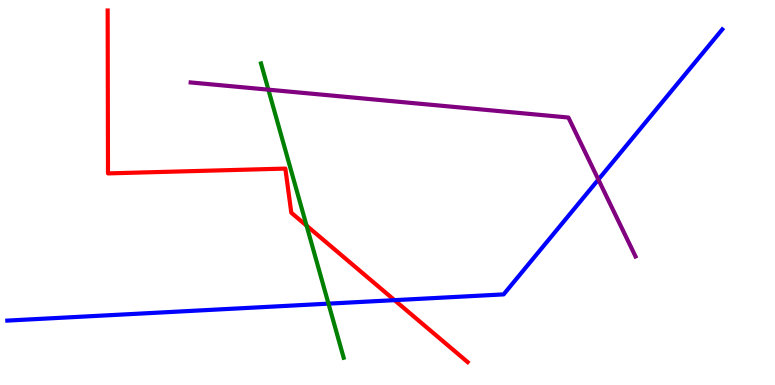[{'lines': ['blue', 'red'], 'intersections': [{'x': 5.09, 'y': 2.2}]}, {'lines': ['green', 'red'], 'intersections': [{'x': 3.96, 'y': 4.14}]}, {'lines': ['purple', 'red'], 'intersections': []}, {'lines': ['blue', 'green'], 'intersections': [{'x': 4.24, 'y': 2.11}]}, {'lines': ['blue', 'purple'], 'intersections': [{'x': 7.72, 'y': 5.34}]}, {'lines': ['green', 'purple'], 'intersections': [{'x': 3.46, 'y': 7.67}]}]